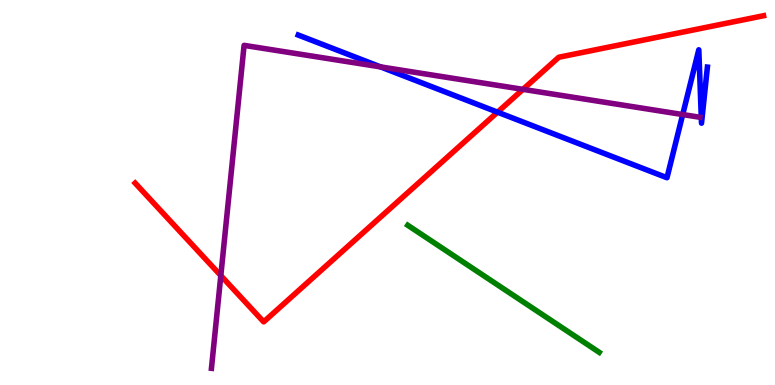[{'lines': ['blue', 'red'], 'intersections': [{'x': 6.42, 'y': 7.09}]}, {'lines': ['green', 'red'], 'intersections': []}, {'lines': ['purple', 'red'], 'intersections': [{'x': 2.85, 'y': 2.84}, {'x': 6.75, 'y': 7.68}]}, {'lines': ['blue', 'green'], 'intersections': []}, {'lines': ['blue', 'purple'], 'intersections': [{'x': 4.91, 'y': 8.26}, {'x': 8.81, 'y': 7.02}]}, {'lines': ['green', 'purple'], 'intersections': []}]